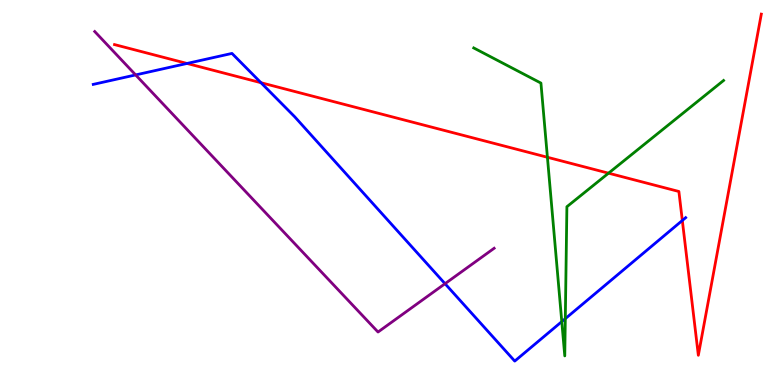[{'lines': ['blue', 'red'], 'intersections': [{'x': 2.41, 'y': 8.35}, {'x': 3.37, 'y': 7.85}, {'x': 8.8, 'y': 4.27}]}, {'lines': ['green', 'red'], 'intersections': [{'x': 7.06, 'y': 5.92}, {'x': 7.85, 'y': 5.5}]}, {'lines': ['purple', 'red'], 'intersections': []}, {'lines': ['blue', 'green'], 'intersections': [{'x': 7.25, 'y': 1.65}, {'x': 7.29, 'y': 1.72}]}, {'lines': ['blue', 'purple'], 'intersections': [{'x': 1.75, 'y': 8.05}, {'x': 5.74, 'y': 2.63}]}, {'lines': ['green', 'purple'], 'intersections': []}]